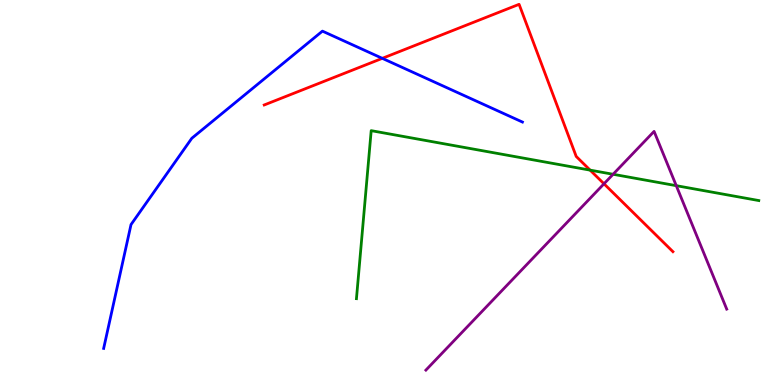[{'lines': ['blue', 'red'], 'intersections': [{'x': 4.93, 'y': 8.48}]}, {'lines': ['green', 'red'], 'intersections': [{'x': 7.61, 'y': 5.58}]}, {'lines': ['purple', 'red'], 'intersections': [{'x': 7.79, 'y': 5.23}]}, {'lines': ['blue', 'green'], 'intersections': []}, {'lines': ['blue', 'purple'], 'intersections': []}, {'lines': ['green', 'purple'], 'intersections': [{'x': 7.91, 'y': 5.47}, {'x': 8.73, 'y': 5.18}]}]